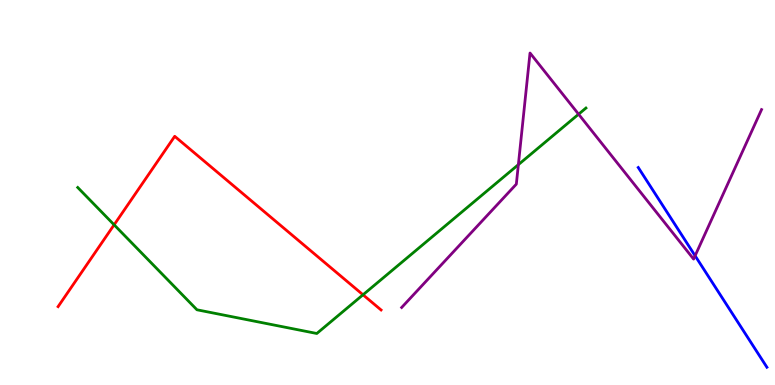[{'lines': ['blue', 'red'], 'intersections': []}, {'lines': ['green', 'red'], 'intersections': [{'x': 1.47, 'y': 4.16}, {'x': 4.68, 'y': 2.34}]}, {'lines': ['purple', 'red'], 'intersections': []}, {'lines': ['blue', 'green'], 'intersections': []}, {'lines': ['blue', 'purple'], 'intersections': [{'x': 8.97, 'y': 3.36}]}, {'lines': ['green', 'purple'], 'intersections': [{'x': 6.69, 'y': 5.72}, {'x': 7.47, 'y': 7.03}]}]